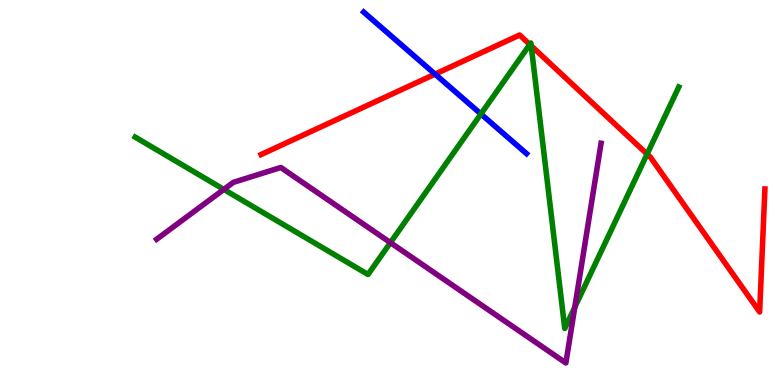[{'lines': ['blue', 'red'], 'intersections': [{'x': 5.61, 'y': 8.07}]}, {'lines': ['green', 'red'], 'intersections': [{'x': 6.84, 'y': 8.84}, {'x': 6.85, 'y': 8.81}, {'x': 8.35, 'y': 6.0}]}, {'lines': ['purple', 'red'], 'intersections': []}, {'lines': ['blue', 'green'], 'intersections': [{'x': 6.21, 'y': 7.04}]}, {'lines': ['blue', 'purple'], 'intersections': []}, {'lines': ['green', 'purple'], 'intersections': [{'x': 2.89, 'y': 5.08}, {'x': 5.04, 'y': 3.7}, {'x': 7.42, 'y': 2.02}]}]